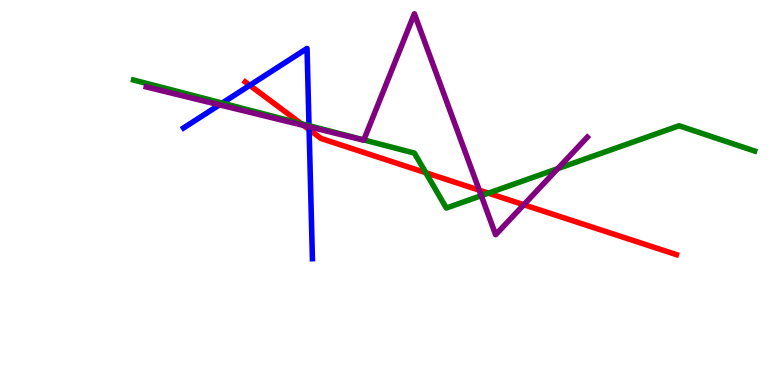[{'lines': ['blue', 'red'], 'intersections': [{'x': 3.22, 'y': 7.78}, {'x': 3.99, 'y': 6.63}]}, {'lines': ['green', 'red'], 'intersections': [{'x': 3.89, 'y': 6.79}, {'x': 5.49, 'y': 5.51}, {'x': 6.3, 'y': 4.98}]}, {'lines': ['purple', 'red'], 'intersections': [{'x': 3.92, 'y': 6.74}, {'x': 6.18, 'y': 5.06}, {'x': 6.76, 'y': 4.68}]}, {'lines': ['blue', 'green'], 'intersections': [{'x': 2.87, 'y': 7.32}, {'x': 3.99, 'y': 6.74}]}, {'lines': ['blue', 'purple'], 'intersections': [{'x': 2.83, 'y': 7.28}, {'x': 3.99, 'y': 6.71}]}, {'lines': ['green', 'purple'], 'intersections': [{'x': 4.69, 'y': 6.37}, {'x': 6.21, 'y': 4.92}, {'x': 7.2, 'y': 5.62}]}]